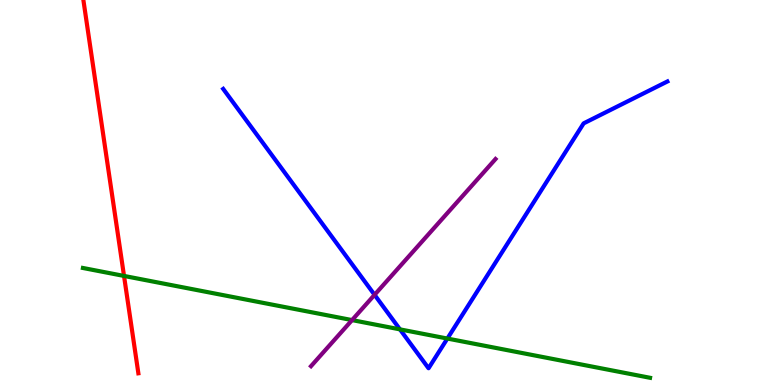[{'lines': ['blue', 'red'], 'intersections': []}, {'lines': ['green', 'red'], 'intersections': [{'x': 1.6, 'y': 2.83}]}, {'lines': ['purple', 'red'], 'intersections': []}, {'lines': ['blue', 'green'], 'intersections': [{'x': 5.16, 'y': 1.45}, {'x': 5.77, 'y': 1.21}]}, {'lines': ['blue', 'purple'], 'intersections': [{'x': 4.83, 'y': 2.34}]}, {'lines': ['green', 'purple'], 'intersections': [{'x': 4.54, 'y': 1.69}]}]